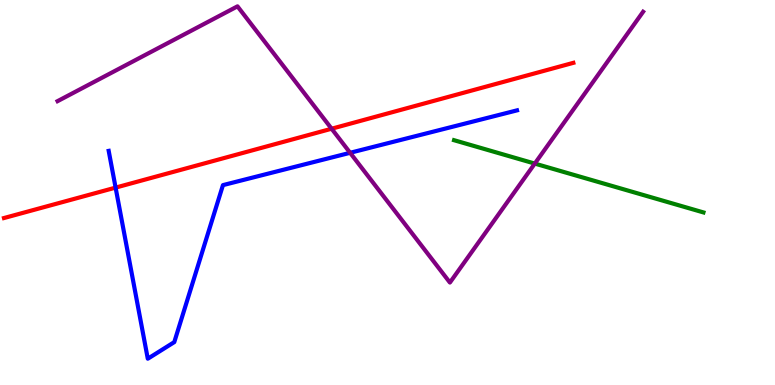[{'lines': ['blue', 'red'], 'intersections': [{'x': 1.49, 'y': 5.13}]}, {'lines': ['green', 'red'], 'intersections': []}, {'lines': ['purple', 'red'], 'intersections': [{'x': 4.28, 'y': 6.66}]}, {'lines': ['blue', 'green'], 'intersections': []}, {'lines': ['blue', 'purple'], 'intersections': [{'x': 4.52, 'y': 6.03}]}, {'lines': ['green', 'purple'], 'intersections': [{'x': 6.9, 'y': 5.75}]}]